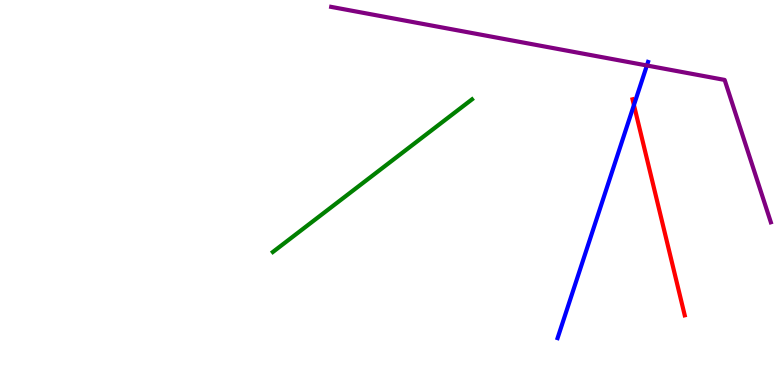[{'lines': ['blue', 'red'], 'intersections': [{'x': 8.18, 'y': 7.27}]}, {'lines': ['green', 'red'], 'intersections': []}, {'lines': ['purple', 'red'], 'intersections': []}, {'lines': ['blue', 'green'], 'intersections': []}, {'lines': ['blue', 'purple'], 'intersections': [{'x': 8.35, 'y': 8.3}]}, {'lines': ['green', 'purple'], 'intersections': []}]